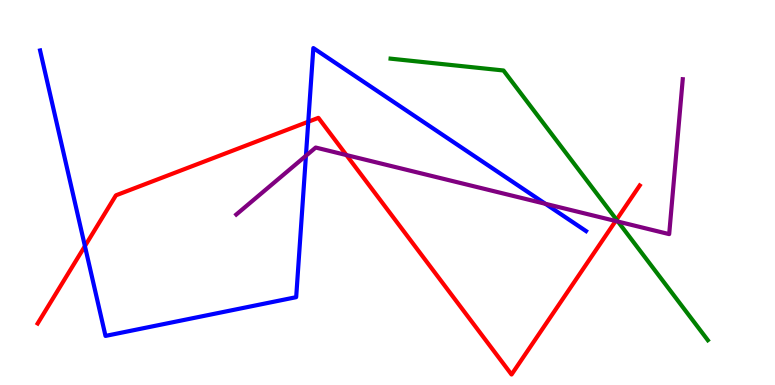[{'lines': ['blue', 'red'], 'intersections': [{'x': 1.1, 'y': 3.61}, {'x': 3.98, 'y': 6.84}]}, {'lines': ['green', 'red'], 'intersections': [{'x': 7.96, 'y': 4.29}]}, {'lines': ['purple', 'red'], 'intersections': [{'x': 4.47, 'y': 5.97}, {'x': 7.94, 'y': 4.26}]}, {'lines': ['blue', 'green'], 'intersections': []}, {'lines': ['blue', 'purple'], 'intersections': [{'x': 3.95, 'y': 5.95}, {'x': 7.04, 'y': 4.71}]}, {'lines': ['green', 'purple'], 'intersections': [{'x': 7.97, 'y': 4.24}]}]